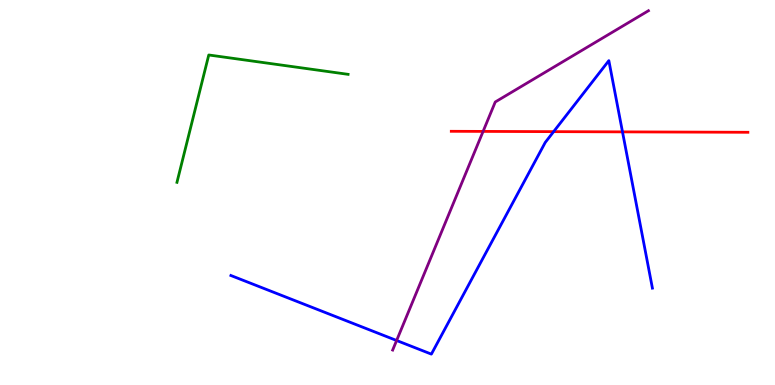[{'lines': ['blue', 'red'], 'intersections': [{'x': 7.14, 'y': 6.58}, {'x': 8.03, 'y': 6.57}]}, {'lines': ['green', 'red'], 'intersections': []}, {'lines': ['purple', 'red'], 'intersections': [{'x': 6.23, 'y': 6.59}]}, {'lines': ['blue', 'green'], 'intersections': []}, {'lines': ['blue', 'purple'], 'intersections': [{'x': 5.12, 'y': 1.16}]}, {'lines': ['green', 'purple'], 'intersections': []}]